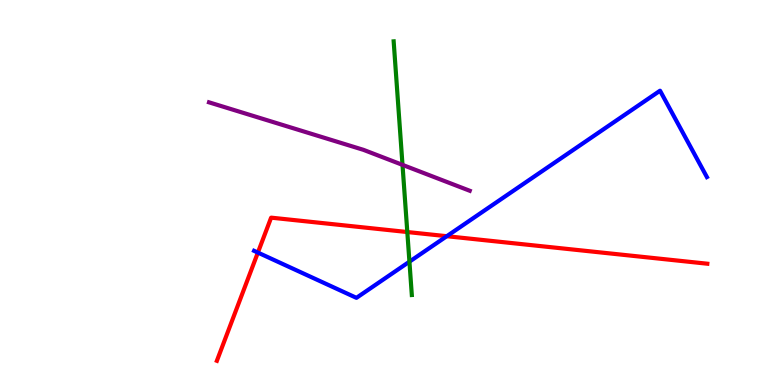[{'lines': ['blue', 'red'], 'intersections': [{'x': 3.33, 'y': 3.44}, {'x': 5.77, 'y': 3.86}]}, {'lines': ['green', 'red'], 'intersections': [{'x': 5.26, 'y': 3.97}]}, {'lines': ['purple', 'red'], 'intersections': []}, {'lines': ['blue', 'green'], 'intersections': [{'x': 5.28, 'y': 3.2}]}, {'lines': ['blue', 'purple'], 'intersections': []}, {'lines': ['green', 'purple'], 'intersections': [{'x': 5.19, 'y': 5.72}]}]